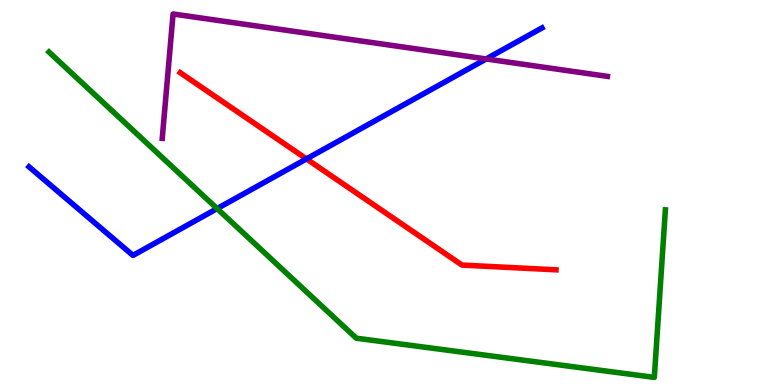[{'lines': ['blue', 'red'], 'intersections': [{'x': 3.95, 'y': 5.87}]}, {'lines': ['green', 'red'], 'intersections': []}, {'lines': ['purple', 'red'], 'intersections': []}, {'lines': ['blue', 'green'], 'intersections': [{'x': 2.8, 'y': 4.58}]}, {'lines': ['blue', 'purple'], 'intersections': [{'x': 6.27, 'y': 8.47}]}, {'lines': ['green', 'purple'], 'intersections': []}]